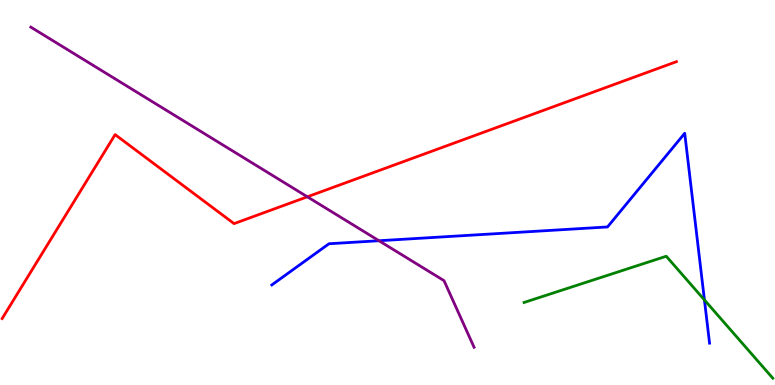[{'lines': ['blue', 'red'], 'intersections': []}, {'lines': ['green', 'red'], 'intersections': []}, {'lines': ['purple', 'red'], 'intersections': [{'x': 3.97, 'y': 4.89}]}, {'lines': ['blue', 'green'], 'intersections': [{'x': 9.09, 'y': 2.21}]}, {'lines': ['blue', 'purple'], 'intersections': [{'x': 4.89, 'y': 3.75}]}, {'lines': ['green', 'purple'], 'intersections': []}]